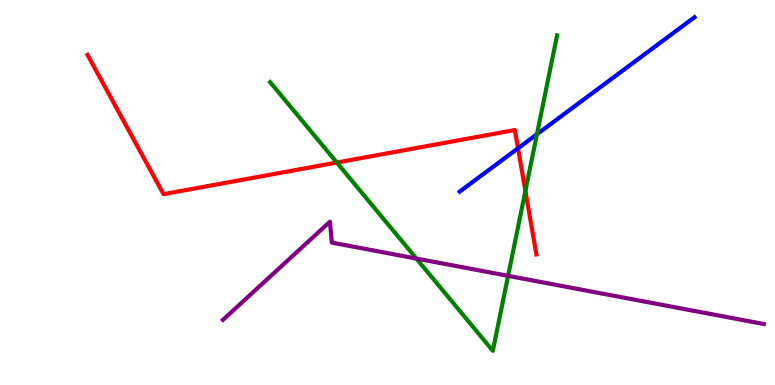[{'lines': ['blue', 'red'], 'intersections': [{'x': 6.68, 'y': 6.15}]}, {'lines': ['green', 'red'], 'intersections': [{'x': 4.35, 'y': 5.78}, {'x': 6.78, 'y': 5.04}]}, {'lines': ['purple', 'red'], 'intersections': []}, {'lines': ['blue', 'green'], 'intersections': [{'x': 6.93, 'y': 6.51}]}, {'lines': ['blue', 'purple'], 'intersections': []}, {'lines': ['green', 'purple'], 'intersections': [{'x': 5.37, 'y': 3.28}, {'x': 6.56, 'y': 2.84}]}]